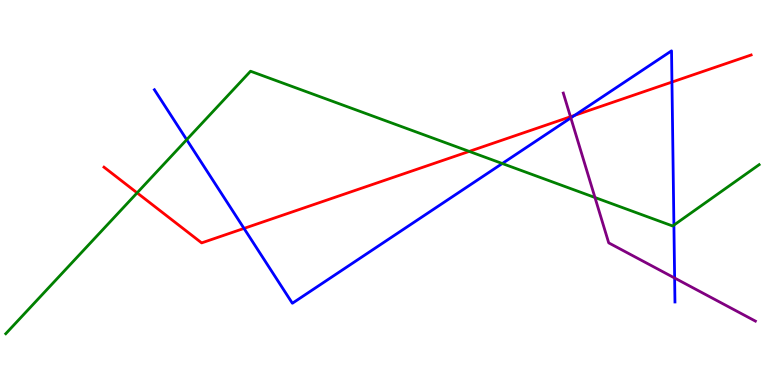[{'lines': ['blue', 'red'], 'intersections': [{'x': 3.15, 'y': 4.07}, {'x': 7.41, 'y': 7.0}, {'x': 8.67, 'y': 7.87}]}, {'lines': ['green', 'red'], 'intersections': [{'x': 1.77, 'y': 4.99}, {'x': 6.05, 'y': 6.07}]}, {'lines': ['purple', 'red'], 'intersections': [{'x': 7.36, 'y': 6.97}]}, {'lines': ['blue', 'green'], 'intersections': [{'x': 2.41, 'y': 6.37}, {'x': 6.48, 'y': 5.75}, {'x': 8.7, 'y': 4.15}]}, {'lines': ['blue', 'purple'], 'intersections': [{'x': 7.37, 'y': 6.94}, {'x': 8.7, 'y': 2.78}]}, {'lines': ['green', 'purple'], 'intersections': [{'x': 7.68, 'y': 4.87}]}]